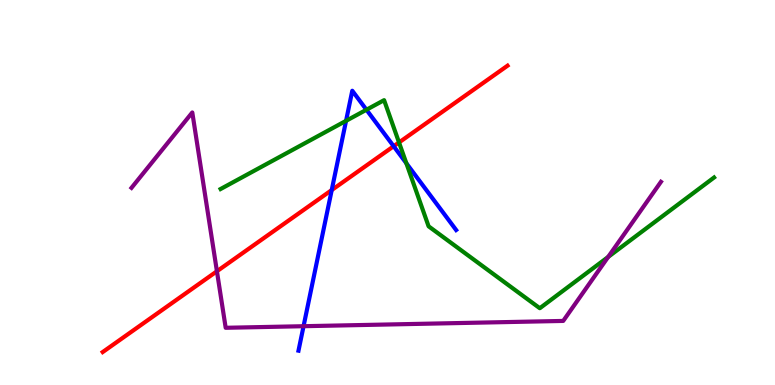[{'lines': ['blue', 'red'], 'intersections': [{'x': 4.28, 'y': 5.06}, {'x': 5.08, 'y': 6.2}]}, {'lines': ['green', 'red'], 'intersections': [{'x': 5.15, 'y': 6.3}]}, {'lines': ['purple', 'red'], 'intersections': [{'x': 2.8, 'y': 2.95}]}, {'lines': ['blue', 'green'], 'intersections': [{'x': 4.47, 'y': 6.86}, {'x': 4.73, 'y': 7.15}, {'x': 5.24, 'y': 5.76}]}, {'lines': ['blue', 'purple'], 'intersections': [{'x': 3.92, 'y': 1.53}]}, {'lines': ['green', 'purple'], 'intersections': [{'x': 7.85, 'y': 3.33}]}]